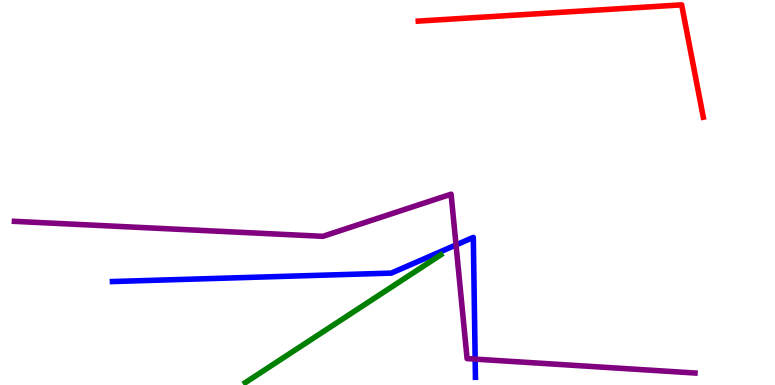[{'lines': ['blue', 'red'], 'intersections': []}, {'lines': ['green', 'red'], 'intersections': []}, {'lines': ['purple', 'red'], 'intersections': []}, {'lines': ['blue', 'green'], 'intersections': []}, {'lines': ['blue', 'purple'], 'intersections': [{'x': 5.88, 'y': 3.64}, {'x': 6.13, 'y': 0.672}]}, {'lines': ['green', 'purple'], 'intersections': []}]